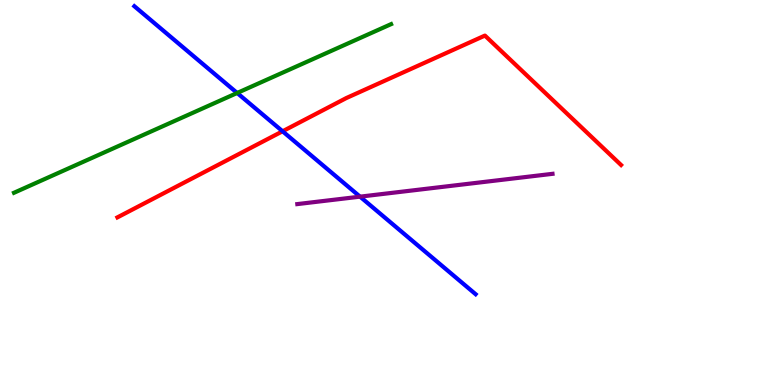[{'lines': ['blue', 'red'], 'intersections': [{'x': 3.65, 'y': 6.59}]}, {'lines': ['green', 'red'], 'intersections': []}, {'lines': ['purple', 'red'], 'intersections': []}, {'lines': ['blue', 'green'], 'intersections': [{'x': 3.06, 'y': 7.59}]}, {'lines': ['blue', 'purple'], 'intersections': [{'x': 4.65, 'y': 4.89}]}, {'lines': ['green', 'purple'], 'intersections': []}]